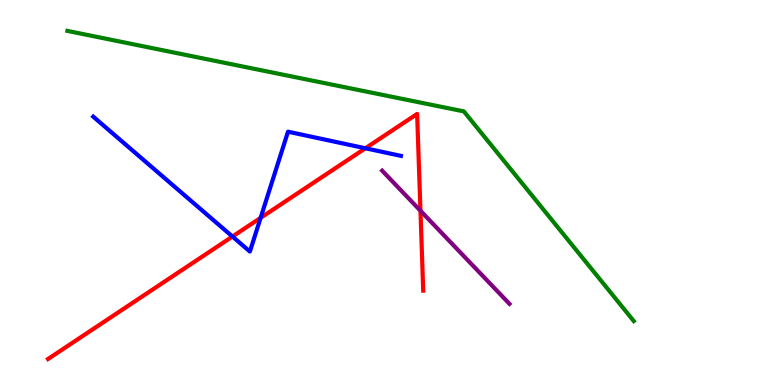[{'lines': ['blue', 'red'], 'intersections': [{'x': 3.0, 'y': 3.86}, {'x': 3.36, 'y': 4.34}, {'x': 4.71, 'y': 6.15}]}, {'lines': ['green', 'red'], 'intersections': []}, {'lines': ['purple', 'red'], 'intersections': [{'x': 5.43, 'y': 4.53}]}, {'lines': ['blue', 'green'], 'intersections': []}, {'lines': ['blue', 'purple'], 'intersections': []}, {'lines': ['green', 'purple'], 'intersections': []}]